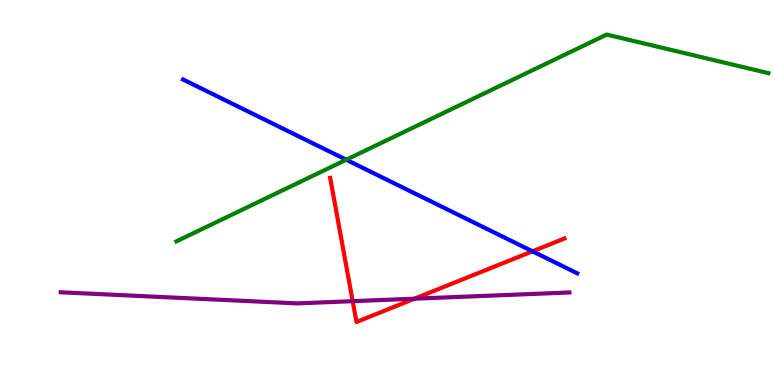[{'lines': ['blue', 'red'], 'intersections': [{'x': 6.87, 'y': 3.47}]}, {'lines': ['green', 'red'], 'intersections': []}, {'lines': ['purple', 'red'], 'intersections': [{'x': 4.55, 'y': 2.18}, {'x': 5.35, 'y': 2.24}]}, {'lines': ['blue', 'green'], 'intersections': [{'x': 4.47, 'y': 5.85}]}, {'lines': ['blue', 'purple'], 'intersections': []}, {'lines': ['green', 'purple'], 'intersections': []}]